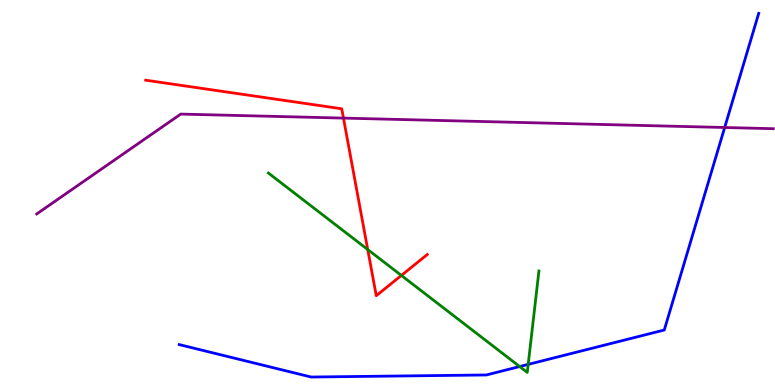[{'lines': ['blue', 'red'], 'intersections': []}, {'lines': ['green', 'red'], 'intersections': [{'x': 4.74, 'y': 3.52}, {'x': 5.18, 'y': 2.85}]}, {'lines': ['purple', 'red'], 'intersections': [{'x': 4.43, 'y': 6.93}]}, {'lines': ['blue', 'green'], 'intersections': [{'x': 6.71, 'y': 0.479}, {'x': 6.82, 'y': 0.535}]}, {'lines': ['blue', 'purple'], 'intersections': [{'x': 9.35, 'y': 6.69}]}, {'lines': ['green', 'purple'], 'intersections': []}]